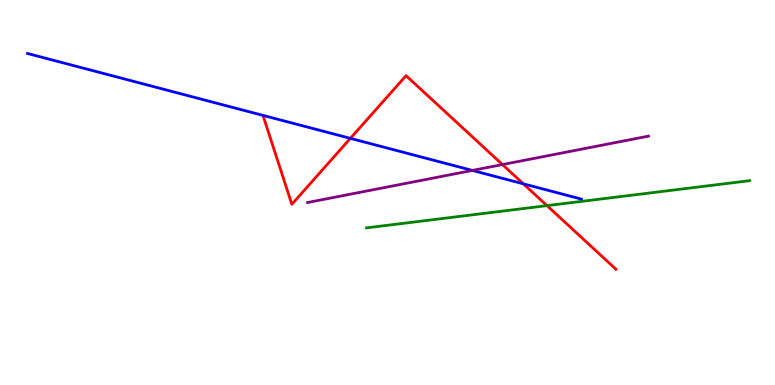[{'lines': ['blue', 'red'], 'intersections': [{'x': 4.52, 'y': 6.41}, {'x': 6.75, 'y': 5.23}]}, {'lines': ['green', 'red'], 'intersections': [{'x': 7.06, 'y': 4.66}]}, {'lines': ['purple', 'red'], 'intersections': [{'x': 6.48, 'y': 5.73}]}, {'lines': ['blue', 'green'], 'intersections': []}, {'lines': ['blue', 'purple'], 'intersections': [{'x': 6.1, 'y': 5.57}]}, {'lines': ['green', 'purple'], 'intersections': []}]